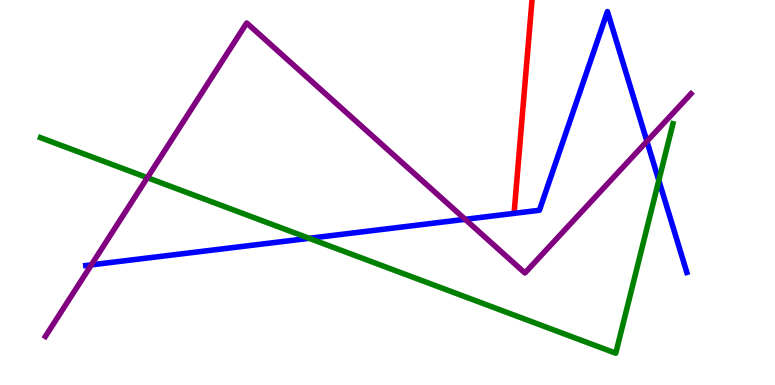[{'lines': ['blue', 'red'], 'intersections': []}, {'lines': ['green', 'red'], 'intersections': []}, {'lines': ['purple', 'red'], 'intersections': []}, {'lines': ['blue', 'green'], 'intersections': [{'x': 3.99, 'y': 3.81}, {'x': 8.5, 'y': 5.31}]}, {'lines': ['blue', 'purple'], 'intersections': [{'x': 1.18, 'y': 3.12}, {'x': 6.0, 'y': 4.3}, {'x': 8.35, 'y': 6.33}]}, {'lines': ['green', 'purple'], 'intersections': [{'x': 1.9, 'y': 5.38}]}]